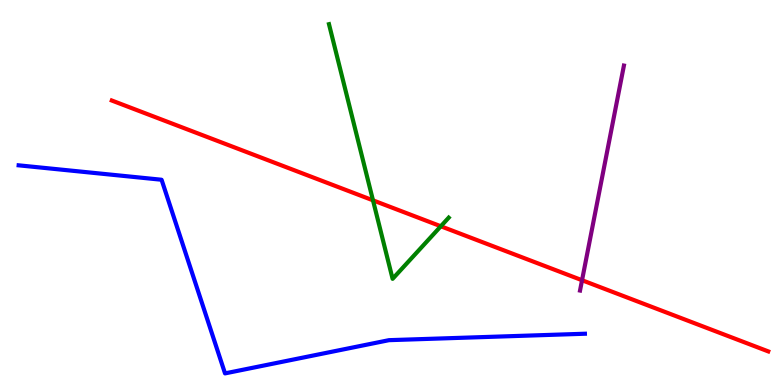[{'lines': ['blue', 'red'], 'intersections': []}, {'lines': ['green', 'red'], 'intersections': [{'x': 4.81, 'y': 4.8}, {'x': 5.69, 'y': 4.12}]}, {'lines': ['purple', 'red'], 'intersections': [{'x': 7.51, 'y': 2.72}]}, {'lines': ['blue', 'green'], 'intersections': []}, {'lines': ['blue', 'purple'], 'intersections': []}, {'lines': ['green', 'purple'], 'intersections': []}]